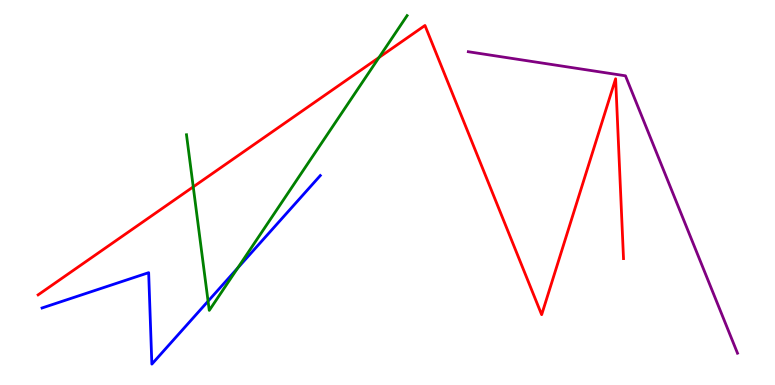[{'lines': ['blue', 'red'], 'intersections': []}, {'lines': ['green', 'red'], 'intersections': [{'x': 2.49, 'y': 5.15}, {'x': 4.89, 'y': 8.51}]}, {'lines': ['purple', 'red'], 'intersections': []}, {'lines': ['blue', 'green'], 'intersections': [{'x': 2.68, 'y': 2.18}, {'x': 3.07, 'y': 3.04}]}, {'lines': ['blue', 'purple'], 'intersections': []}, {'lines': ['green', 'purple'], 'intersections': []}]